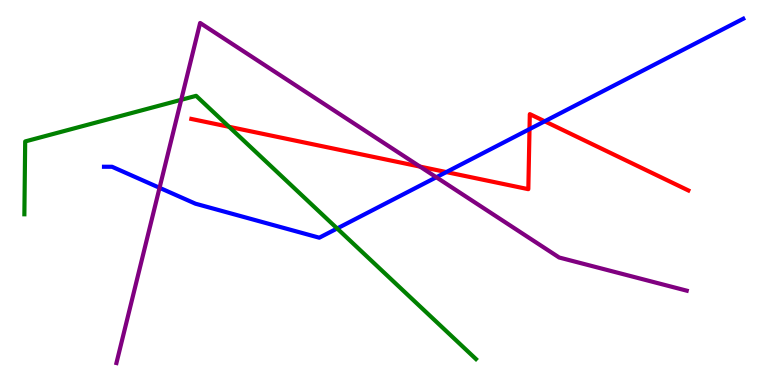[{'lines': ['blue', 'red'], 'intersections': [{'x': 5.76, 'y': 5.53}, {'x': 6.83, 'y': 6.65}, {'x': 7.03, 'y': 6.85}]}, {'lines': ['green', 'red'], 'intersections': [{'x': 2.96, 'y': 6.71}]}, {'lines': ['purple', 'red'], 'intersections': [{'x': 5.42, 'y': 5.67}]}, {'lines': ['blue', 'green'], 'intersections': [{'x': 4.35, 'y': 4.07}]}, {'lines': ['blue', 'purple'], 'intersections': [{'x': 2.06, 'y': 5.12}, {'x': 5.63, 'y': 5.4}]}, {'lines': ['green', 'purple'], 'intersections': [{'x': 2.34, 'y': 7.41}]}]